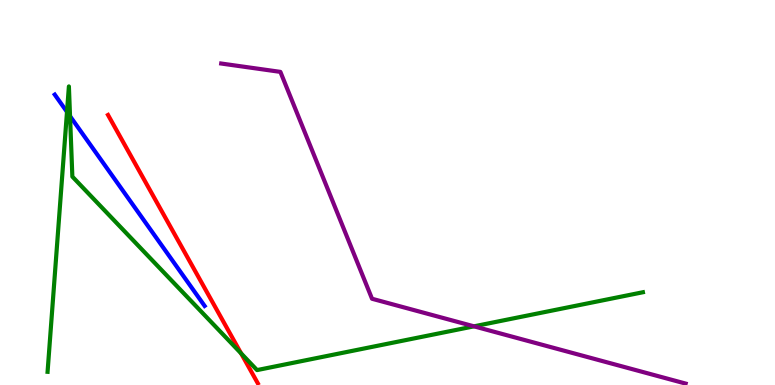[{'lines': ['blue', 'red'], 'intersections': []}, {'lines': ['green', 'red'], 'intersections': [{'x': 3.11, 'y': 0.821}]}, {'lines': ['purple', 'red'], 'intersections': []}, {'lines': ['blue', 'green'], 'intersections': [{'x': 0.864, 'y': 7.09}, {'x': 0.904, 'y': 6.98}]}, {'lines': ['blue', 'purple'], 'intersections': []}, {'lines': ['green', 'purple'], 'intersections': [{'x': 6.12, 'y': 1.52}]}]